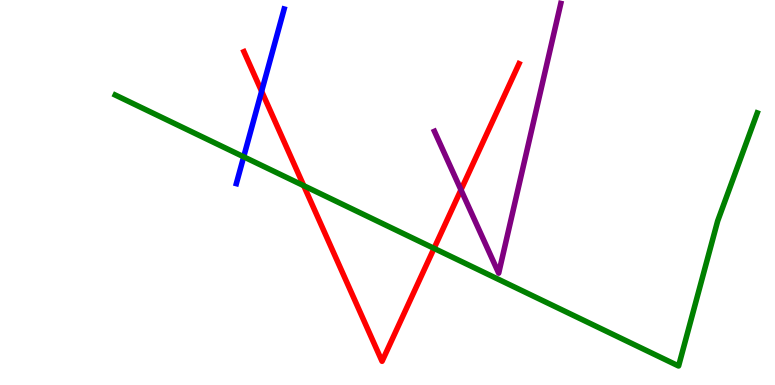[{'lines': ['blue', 'red'], 'intersections': [{'x': 3.38, 'y': 7.63}]}, {'lines': ['green', 'red'], 'intersections': [{'x': 3.92, 'y': 5.18}, {'x': 5.6, 'y': 3.55}]}, {'lines': ['purple', 'red'], 'intersections': [{'x': 5.95, 'y': 5.07}]}, {'lines': ['blue', 'green'], 'intersections': [{'x': 3.14, 'y': 5.93}]}, {'lines': ['blue', 'purple'], 'intersections': []}, {'lines': ['green', 'purple'], 'intersections': []}]